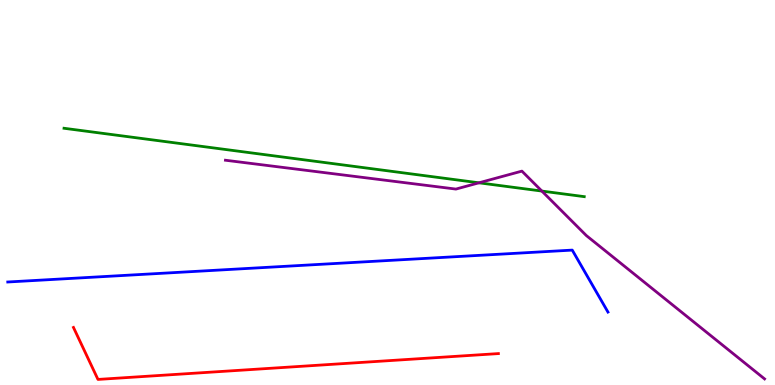[{'lines': ['blue', 'red'], 'intersections': []}, {'lines': ['green', 'red'], 'intersections': []}, {'lines': ['purple', 'red'], 'intersections': []}, {'lines': ['blue', 'green'], 'intersections': []}, {'lines': ['blue', 'purple'], 'intersections': []}, {'lines': ['green', 'purple'], 'intersections': [{'x': 6.18, 'y': 5.25}, {'x': 6.99, 'y': 5.04}]}]